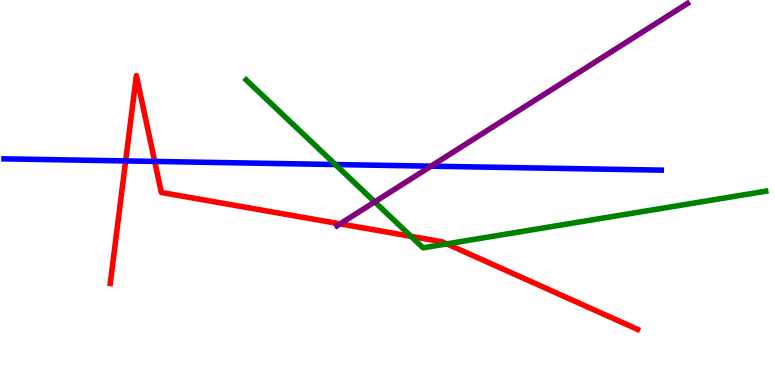[{'lines': ['blue', 'red'], 'intersections': [{'x': 1.62, 'y': 5.82}, {'x': 2.0, 'y': 5.81}]}, {'lines': ['green', 'red'], 'intersections': [{'x': 5.3, 'y': 3.86}, {'x': 5.77, 'y': 3.66}]}, {'lines': ['purple', 'red'], 'intersections': [{'x': 4.39, 'y': 4.19}]}, {'lines': ['blue', 'green'], 'intersections': [{'x': 4.33, 'y': 5.73}]}, {'lines': ['blue', 'purple'], 'intersections': [{'x': 5.56, 'y': 5.68}]}, {'lines': ['green', 'purple'], 'intersections': [{'x': 4.84, 'y': 4.76}]}]